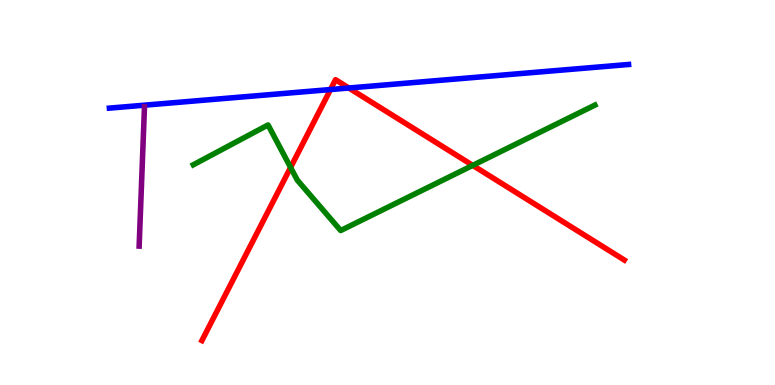[{'lines': ['blue', 'red'], 'intersections': [{'x': 4.26, 'y': 7.67}, {'x': 4.5, 'y': 7.71}]}, {'lines': ['green', 'red'], 'intersections': [{'x': 3.75, 'y': 5.65}, {'x': 6.1, 'y': 5.7}]}, {'lines': ['purple', 'red'], 'intersections': []}, {'lines': ['blue', 'green'], 'intersections': []}, {'lines': ['blue', 'purple'], 'intersections': []}, {'lines': ['green', 'purple'], 'intersections': []}]